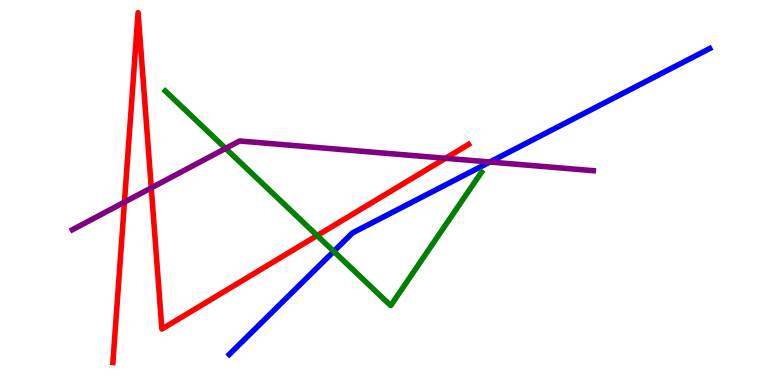[{'lines': ['blue', 'red'], 'intersections': []}, {'lines': ['green', 'red'], 'intersections': [{'x': 4.09, 'y': 3.88}]}, {'lines': ['purple', 'red'], 'intersections': [{'x': 1.61, 'y': 4.75}, {'x': 1.95, 'y': 5.12}, {'x': 5.75, 'y': 5.89}]}, {'lines': ['blue', 'green'], 'intersections': [{'x': 4.31, 'y': 3.47}]}, {'lines': ['blue', 'purple'], 'intersections': [{'x': 6.32, 'y': 5.79}]}, {'lines': ['green', 'purple'], 'intersections': [{'x': 2.91, 'y': 6.15}]}]